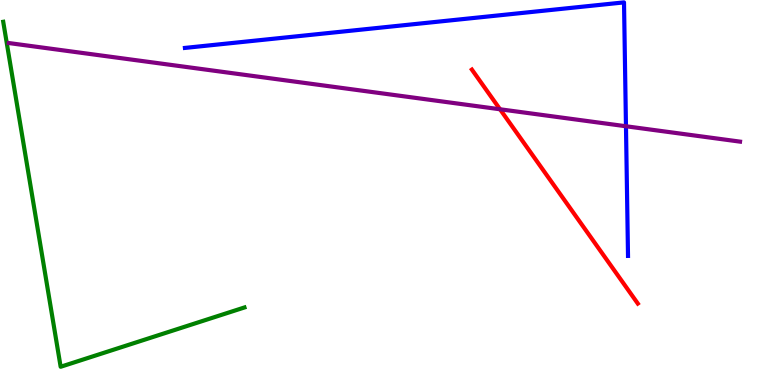[{'lines': ['blue', 'red'], 'intersections': []}, {'lines': ['green', 'red'], 'intersections': []}, {'lines': ['purple', 'red'], 'intersections': [{'x': 6.45, 'y': 7.16}]}, {'lines': ['blue', 'green'], 'intersections': []}, {'lines': ['blue', 'purple'], 'intersections': [{'x': 8.08, 'y': 6.72}]}, {'lines': ['green', 'purple'], 'intersections': []}]